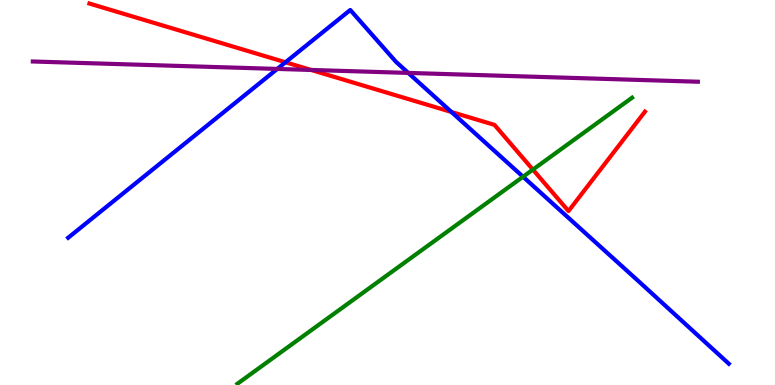[{'lines': ['blue', 'red'], 'intersections': [{'x': 3.68, 'y': 8.38}, {'x': 5.83, 'y': 7.09}]}, {'lines': ['green', 'red'], 'intersections': [{'x': 6.88, 'y': 5.59}]}, {'lines': ['purple', 'red'], 'intersections': [{'x': 4.01, 'y': 8.18}]}, {'lines': ['blue', 'green'], 'intersections': [{'x': 6.75, 'y': 5.41}]}, {'lines': ['blue', 'purple'], 'intersections': [{'x': 3.58, 'y': 8.21}, {'x': 5.27, 'y': 8.11}]}, {'lines': ['green', 'purple'], 'intersections': []}]